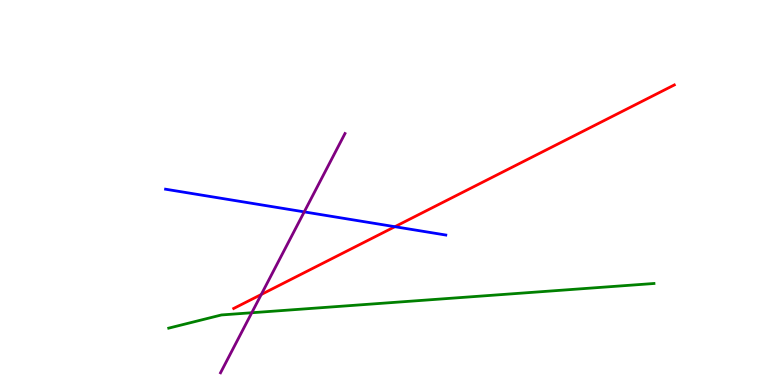[{'lines': ['blue', 'red'], 'intersections': [{'x': 5.1, 'y': 4.11}]}, {'lines': ['green', 'red'], 'intersections': []}, {'lines': ['purple', 'red'], 'intersections': [{'x': 3.37, 'y': 2.35}]}, {'lines': ['blue', 'green'], 'intersections': []}, {'lines': ['blue', 'purple'], 'intersections': [{'x': 3.93, 'y': 4.5}]}, {'lines': ['green', 'purple'], 'intersections': [{'x': 3.25, 'y': 1.88}]}]